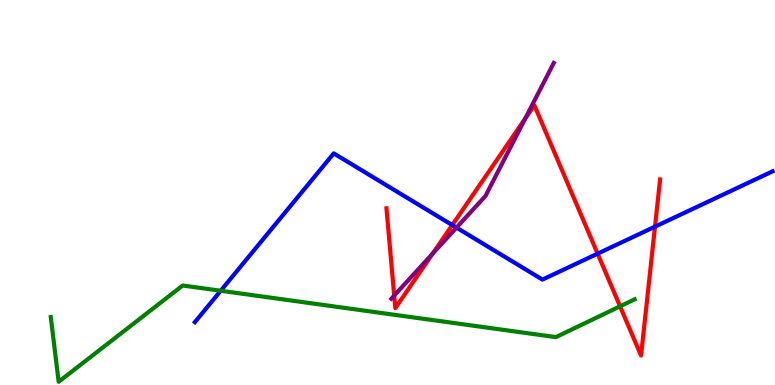[{'lines': ['blue', 'red'], 'intersections': [{'x': 5.84, 'y': 4.15}, {'x': 7.71, 'y': 3.41}, {'x': 8.45, 'y': 4.11}]}, {'lines': ['green', 'red'], 'intersections': [{'x': 8.0, 'y': 2.04}]}, {'lines': ['purple', 'red'], 'intersections': [{'x': 5.09, 'y': 2.32}, {'x': 5.58, 'y': 3.41}, {'x': 6.78, 'y': 6.92}]}, {'lines': ['blue', 'green'], 'intersections': [{'x': 2.85, 'y': 2.45}]}, {'lines': ['blue', 'purple'], 'intersections': [{'x': 5.89, 'y': 4.09}]}, {'lines': ['green', 'purple'], 'intersections': []}]